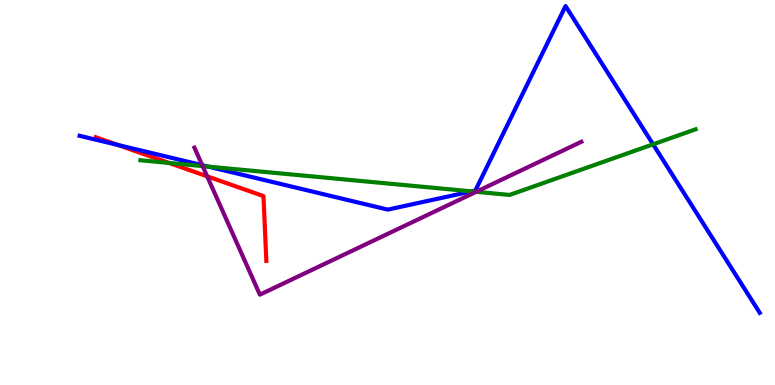[{'lines': ['blue', 'red'], 'intersections': [{'x': 1.52, 'y': 6.24}]}, {'lines': ['green', 'red'], 'intersections': [{'x': 2.18, 'y': 5.77}]}, {'lines': ['purple', 'red'], 'intersections': [{'x': 2.67, 'y': 5.42}]}, {'lines': ['blue', 'green'], 'intersections': [{'x': 2.69, 'y': 5.67}, {'x': 6.08, 'y': 5.03}, {'x': 8.43, 'y': 6.25}]}, {'lines': ['blue', 'purple'], 'intersections': [{'x': 2.61, 'y': 5.71}]}, {'lines': ['green', 'purple'], 'intersections': [{'x': 2.61, 'y': 5.69}, {'x': 6.14, 'y': 5.02}]}]